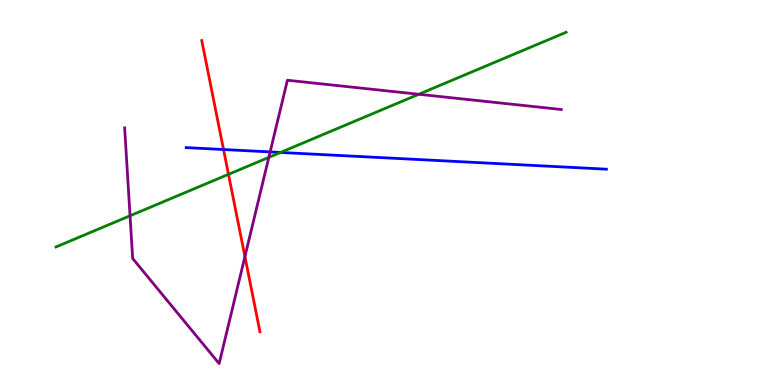[{'lines': ['blue', 'red'], 'intersections': [{'x': 2.88, 'y': 6.12}]}, {'lines': ['green', 'red'], 'intersections': [{'x': 2.95, 'y': 5.47}]}, {'lines': ['purple', 'red'], 'intersections': [{'x': 3.16, 'y': 3.34}]}, {'lines': ['blue', 'green'], 'intersections': [{'x': 3.62, 'y': 6.04}]}, {'lines': ['blue', 'purple'], 'intersections': [{'x': 3.49, 'y': 6.05}]}, {'lines': ['green', 'purple'], 'intersections': [{'x': 1.68, 'y': 4.4}, {'x': 3.47, 'y': 5.91}, {'x': 5.4, 'y': 7.55}]}]